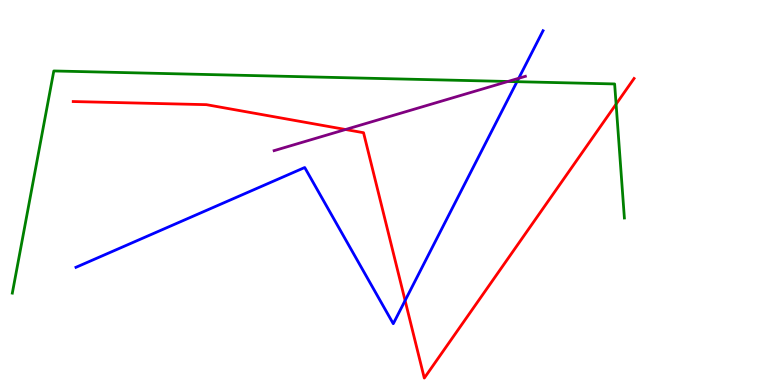[{'lines': ['blue', 'red'], 'intersections': [{'x': 5.23, 'y': 2.19}]}, {'lines': ['green', 'red'], 'intersections': [{'x': 7.95, 'y': 7.29}]}, {'lines': ['purple', 'red'], 'intersections': [{'x': 4.46, 'y': 6.64}]}, {'lines': ['blue', 'green'], 'intersections': [{'x': 6.67, 'y': 7.88}]}, {'lines': ['blue', 'purple'], 'intersections': [{'x': 6.69, 'y': 7.97}]}, {'lines': ['green', 'purple'], 'intersections': [{'x': 6.55, 'y': 7.88}]}]